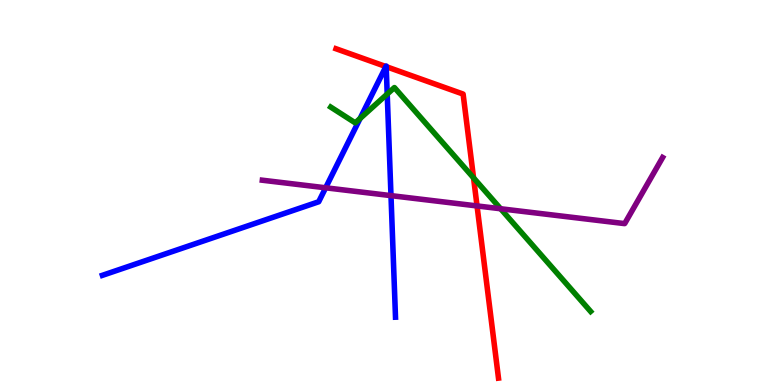[{'lines': ['blue', 'red'], 'intersections': [{'x': 4.98, 'y': 8.27}, {'x': 4.98, 'y': 8.27}]}, {'lines': ['green', 'red'], 'intersections': [{'x': 6.11, 'y': 5.38}]}, {'lines': ['purple', 'red'], 'intersections': [{'x': 6.16, 'y': 4.65}]}, {'lines': ['blue', 'green'], 'intersections': [{'x': 4.65, 'y': 6.92}, {'x': 5.0, 'y': 7.56}]}, {'lines': ['blue', 'purple'], 'intersections': [{'x': 4.2, 'y': 5.12}, {'x': 5.04, 'y': 4.92}]}, {'lines': ['green', 'purple'], 'intersections': [{'x': 6.46, 'y': 4.58}]}]